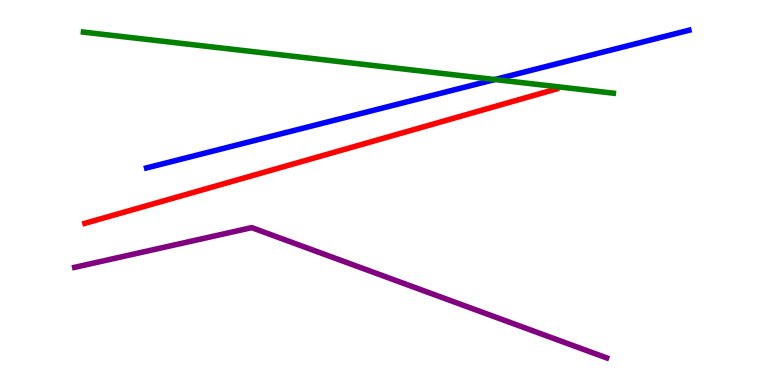[{'lines': ['blue', 'red'], 'intersections': []}, {'lines': ['green', 'red'], 'intersections': []}, {'lines': ['purple', 'red'], 'intersections': []}, {'lines': ['blue', 'green'], 'intersections': [{'x': 6.39, 'y': 7.93}]}, {'lines': ['blue', 'purple'], 'intersections': []}, {'lines': ['green', 'purple'], 'intersections': []}]